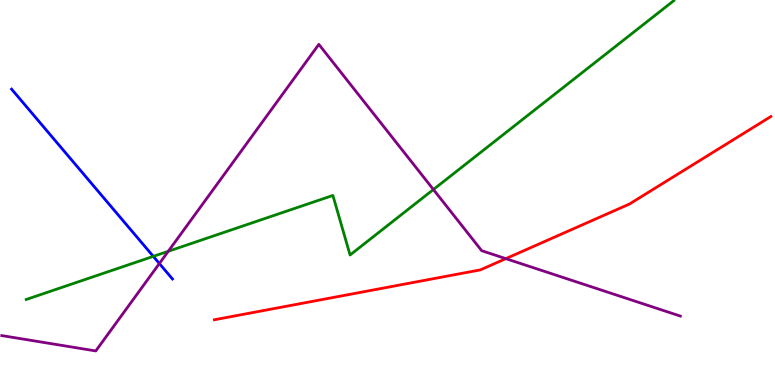[{'lines': ['blue', 'red'], 'intersections': []}, {'lines': ['green', 'red'], 'intersections': []}, {'lines': ['purple', 'red'], 'intersections': [{'x': 6.53, 'y': 3.28}]}, {'lines': ['blue', 'green'], 'intersections': [{'x': 1.98, 'y': 3.34}]}, {'lines': ['blue', 'purple'], 'intersections': [{'x': 2.06, 'y': 3.16}]}, {'lines': ['green', 'purple'], 'intersections': [{'x': 2.17, 'y': 3.47}, {'x': 5.59, 'y': 5.08}]}]